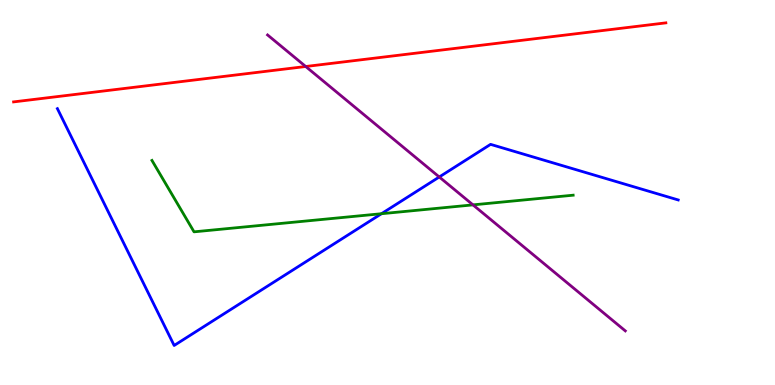[{'lines': ['blue', 'red'], 'intersections': []}, {'lines': ['green', 'red'], 'intersections': []}, {'lines': ['purple', 'red'], 'intersections': [{'x': 3.94, 'y': 8.27}]}, {'lines': ['blue', 'green'], 'intersections': [{'x': 4.92, 'y': 4.45}]}, {'lines': ['blue', 'purple'], 'intersections': [{'x': 5.67, 'y': 5.4}]}, {'lines': ['green', 'purple'], 'intersections': [{'x': 6.1, 'y': 4.68}]}]